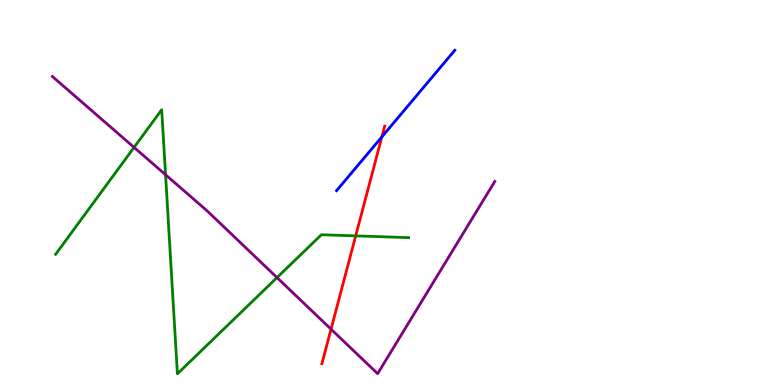[{'lines': ['blue', 'red'], 'intersections': [{'x': 4.93, 'y': 6.44}]}, {'lines': ['green', 'red'], 'intersections': [{'x': 4.59, 'y': 3.87}]}, {'lines': ['purple', 'red'], 'intersections': [{'x': 4.27, 'y': 1.45}]}, {'lines': ['blue', 'green'], 'intersections': []}, {'lines': ['blue', 'purple'], 'intersections': []}, {'lines': ['green', 'purple'], 'intersections': [{'x': 1.73, 'y': 6.17}, {'x': 2.14, 'y': 5.46}, {'x': 3.57, 'y': 2.79}]}]